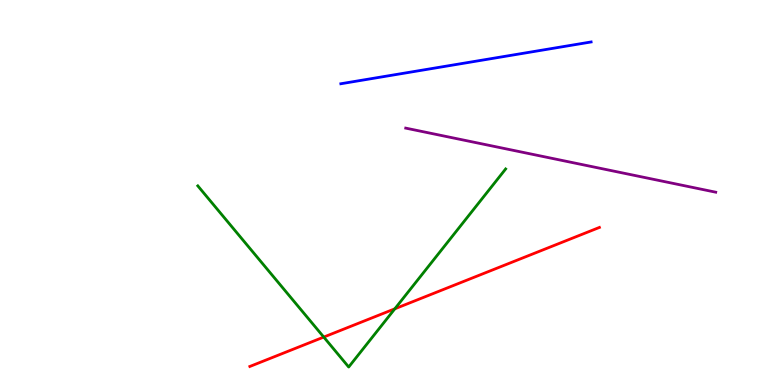[{'lines': ['blue', 'red'], 'intersections': []}, {'lines': ['green', 'red'], 'intersections': [{'x': 4.18, 'y': 1.24}, {'x': 5.09, 'y': 1.98}]}, {'lines': ['purple', 'red'], 'intersections': []}, {'lines': ['blue', 'green'], 'intersections': []}, {'lines': ['blue', 'purple'], 'intersections': []}, {'lines': ['green', 'purple'], 'intersections': []}]